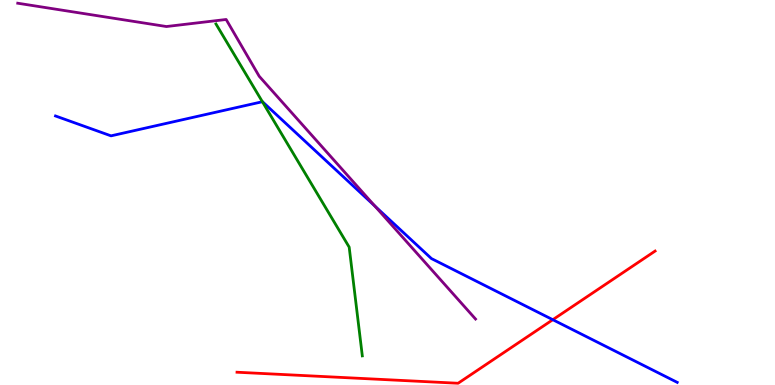[{'lines': ['blue', 'red'], 'intersections': [{'x': 7.13, 'y': 1.7}]}, {'lines': ['green', 'red'], 'intersections': []}, {'lines': ['purple', 'red'], 'intersections': []}, {'lines': ['blue', 'green'], 'intersections': [{'x': 3.39, 'y': 7.36}]}, {'lines': ['blue', 'purple'], 'intersections': [{'x': 4.84, 'y': 4.65}]}, {'lines': ['green', 'purple'], 'intersections': []}]